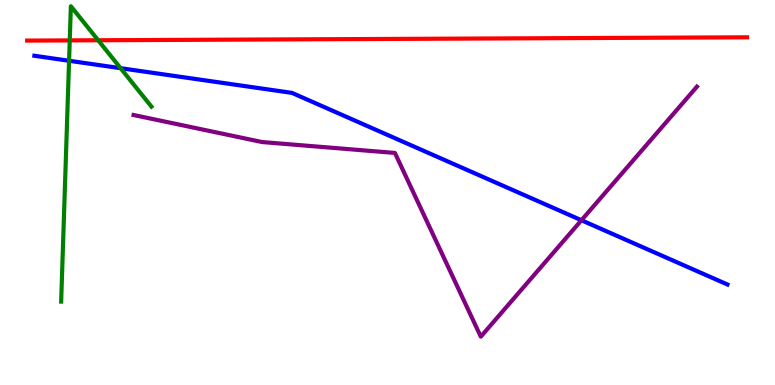[{'lines': ['blue', 'red'], 'intersections': []}, {'lines': ['green', 'red'], 'intersections': [{'x': 0.9, 'y': 8.95}, {'x': 1.27, 'y': 8.95}]}, {'lines': ['purple', 'red'], 'intersections': []}, {'lines': ['blue', 'green'], 'intersections': [{'x': 0.891, 'y': 8.42}, {'x': 1.56, 'y': 8.23}]}, {'lines': ['blue', 'purple'], 'intersections': [{'x': 7.5, 'y': 4.28}]}, {'lines': ['green', 'purple'], 'intersections': []}]